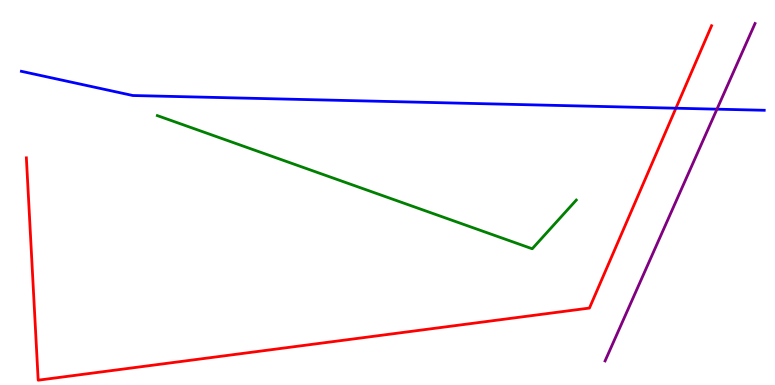[{'lines': ['blue', 'red'], 'intersections': [{'x': 8.72, 'y': 7.19}]}, {'lines': ['green', 'red'], 'intersections': []}, {'lines': ['purple', 'red'], 'intersections': []}, {'lines': ['blue', 'green'], 'intersections': []}, {'lines': ['blue', 'purple'], 'intersections': [{'x': 9.25, 'y': 7.16}]}, {'lines': ['green', 'purple'], 'intersections': []}]